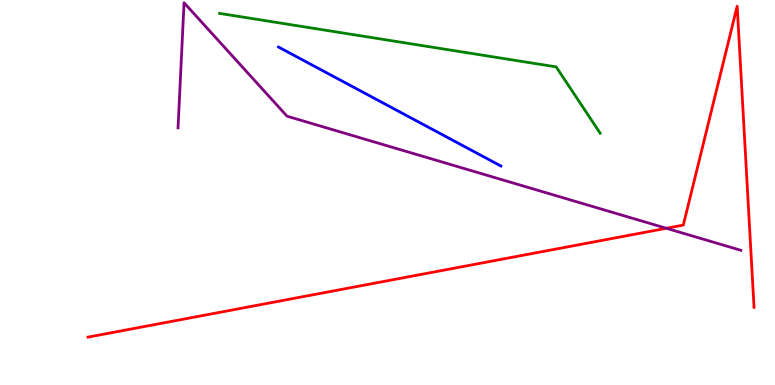[{'lines': ['blue', 'red'], 'intersections': []}, {'lines': ['green', 'red'], 'intersections': []}, {'lines': ['purple', 'red'], 'intersections': [{'x': 8.6, 'y': 4.07}]}, {'lines': ['blue', 'green'], 'intersections': []}, {'lines': ['blue', 'purple'], 'intersections': []}, {'lines': ['green', 'purple'], 'intersections': []}]